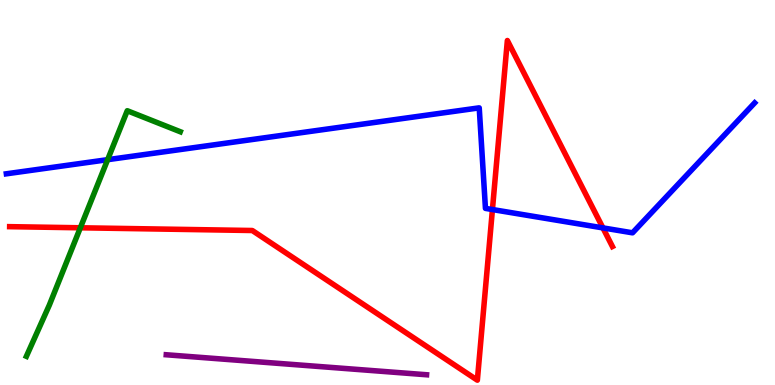[{'lines': ['blue', 'red'], 'intersections': [{'x': 6.35, 'y': 4.56}, {'x': 7.78, 'y': 4.08}]}, {'lines': ['green', 'red'], 'intersections': [{'x': 1.04, 'y': 4.08}]}, {'lines': ['purple', 'red'], 'intersections': []}, {'lines': ['blue', 'green'], 'intersections': [{'x': 1.39, 'y': 5.85}]}, {'lines': ['blue', 'purple'], 'intersections': []}, {'lines': ['green', 'purple'], 'intersections': []}]